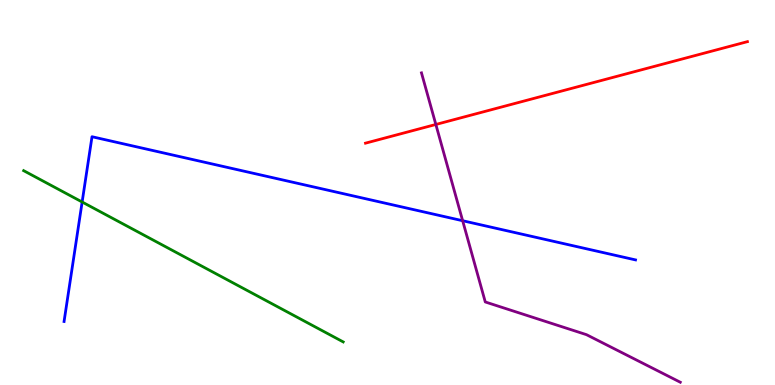[{'lines': ['blue', 'red'], 'intersections': []}, {'lines': ['green', 'red'], 'intersections': []}, {'lines': ['purple', 'red'], 'intersections': [{'x': 5.62, 'y': 6.77}]}, {'lines': ['blue', 'green'], 'intersections': [{'x': 1.06, 'y': 4.75}]}, {'lines': ['blue', 'purple'], 'intersections': [{'x': 5.97, 'y': 4.27}]}, {'lines': ['green', 'purple'], 'intersections': []}]